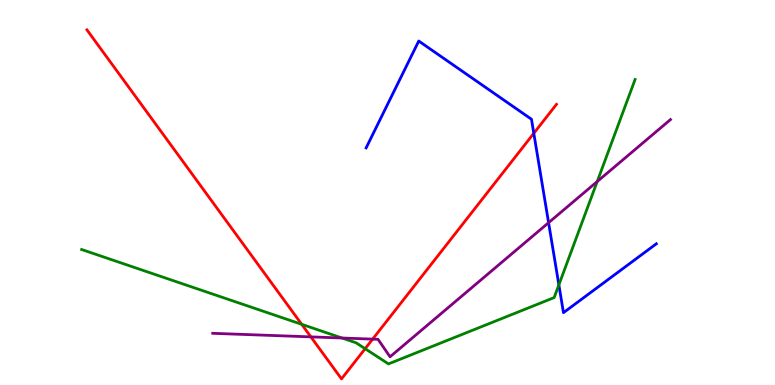[{'lines': ['blue', 'red'], 'intersections': [{'x': 6.89, 'y': 6.54}]}, {'lines': ['green', 'red'], 'intersections': [{'x': 3.89, 'y': 1.58}, {'x': 4.71, 'y': 0.943}]}, {'lines': ['purple', 'red'], 'intersections': [{'x': 4.01, 'y': 1.25}, {'x': 4.81, 'y': 1.19}]}, {'lines': ['blue', 'green'], 'intersections': [{'x': 7.21, 'y': 2.6}]}, {'lines': ['blue', 'purple'], 'intersections': [{'x': 7.08, 'y': 4.22}]}, {'lines': ['green', 'purple'], 'intersections': [{'x': 4.41, 'y': 1.22}, {'x': 7.71, 'y': 5.28}]}]